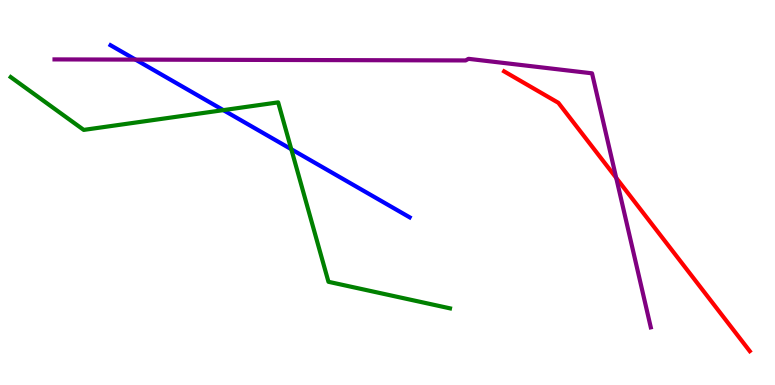[{'lines': ['blue', 'red'], 'intersections': []}, {'lines': ['green', 'red'], 'intersections': []}, {'lines': ['purple', 'red'], 'intersections': [{'x': 7.95, 'y': 5.38}]}, {'lines': ['blue', 'green'], 'intersections': [{'x': 2.88, 'y': 7.14}, {'x': 3.76, 'y': 6.12}]}, {'lines': ['blue', 'purple'], 'intersections': [{'x': 1.75, 'y': 8.45}]}, {'lines': ['green', 'purple'], 'intersections': []}]